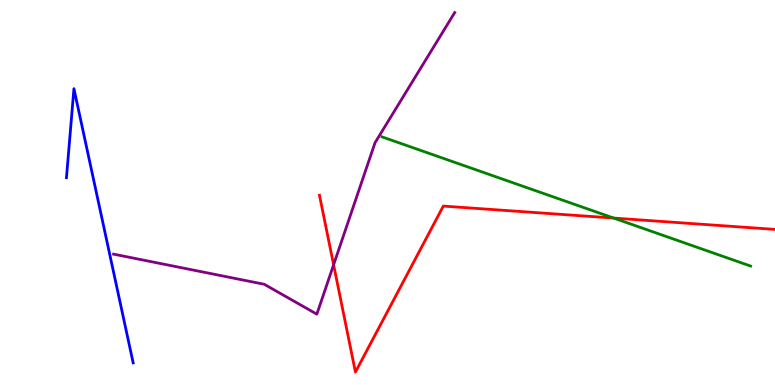[{'lines': ['blue', 'red'], 'intersections': []}, {'lines': ['green', 'red'], 'intersections': [{'x': 7.92, 'y': 4.34}]}, {'lines': ['purple', 'red'], 'intersections': [{'x': 4.3, 'y': 3.12}]}, {'lines': ['blue', 'green'], 'intersections': []}, {'lines': ['blue', 'purple'], 'intersections': []}, {'lines': ['green', 'purple'], 'intersections': []}]